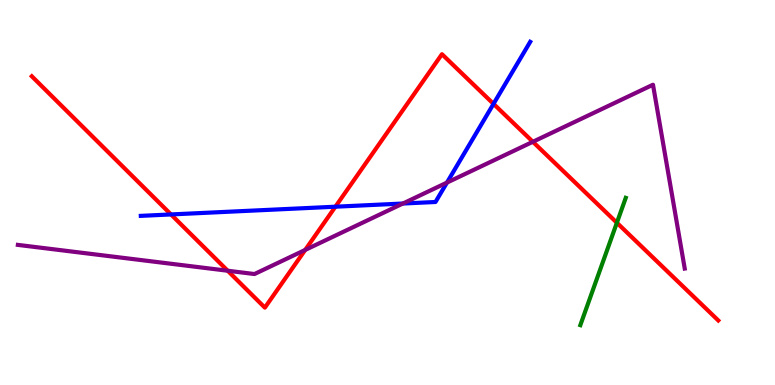[{'lines': ['blue', 'red'], 'intersections': [{'x': 2.21, 'y': 4.43}, {'x': 4.33, 'y': 4.63}, {'x': 6.37, 'y': 7.3}]}, {'lines': ['green', 'red'], 'intersections': [{'x': 7.96, 'y': 4.21}]}, {'lines': ['purple', 'red'], 'intersections': [{'x': 2.94, 'y': 2.97}, {'x': 3.94, 'y': 3.51}, {'x': 6.88, 'y': 6.32}]}, {'lines': ['blue', 'green'], 'intersections': []}, {'lines': ['blue', 'purple'], 'intersections': [{'x': 5.2, 'y': 4.71}, {'x': 5.77, 'y': 5.26}]}, {'lines': ['green', 'purple'], 'intersections': []}]